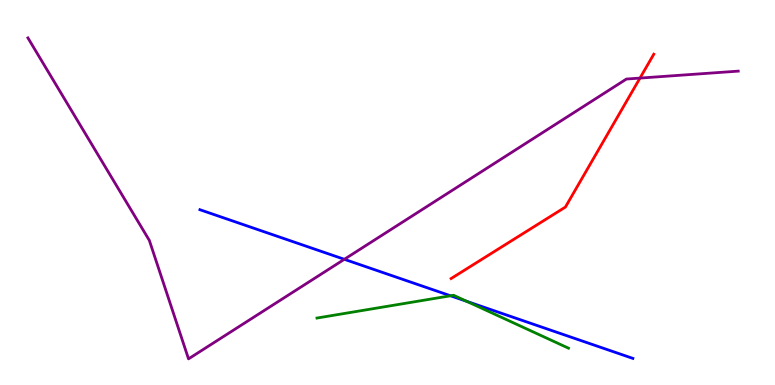[{'lines': ['blue', 'red'], 'intersections': []}, {'lines': ['green', 'red'], 'intersections': []}, {'lines': ['purple', 'red'], 'intersections': [{'x': 8.26, 'y': 7.97}]}, {'lines': ['blue', 'green'], 'intersections': [{'x': 5.81, 'y': 2.32}, {'x': 6.02, 'y': 2.17}]}, {'lines': ['blue', 'purple'], 'intersections': [{'x': 4.44, 'y': 3.26}]}, {'lines': ['green', 'purple'], 'intersections': []}]